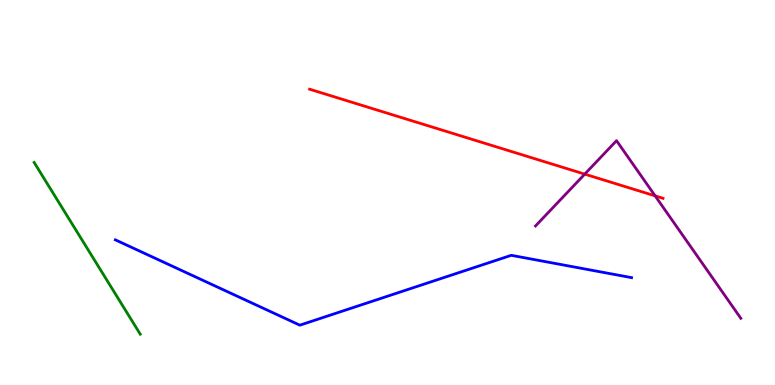[{'lines': ['blue', 'red'], 'intersections': []}, {'lines': ['green', 'red'], 'intersections': []}, {'lines': ['purple', 'red'], 'intersections': [{'x': 7.55, 'y': 5.48}, {'x': 8.45, 'y': 4.91}]}, {'lines': ['blue', 'green'], 'intersections': []}, {'lines': ['blue', 'purple'], 'intersections': []}, {'lines': ['green', 'purple'], 'intersections': []}]